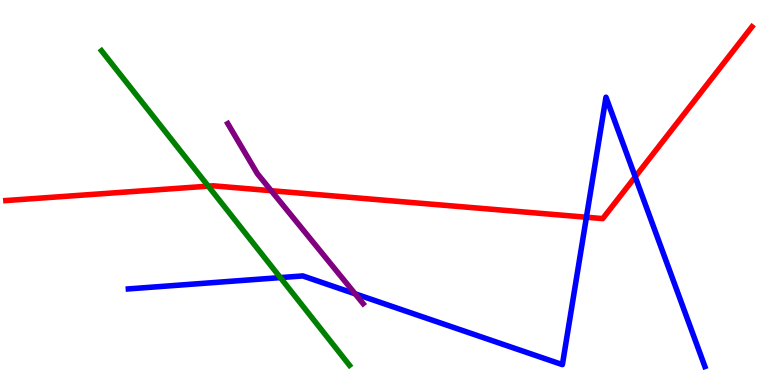[{'lines': ['blue', 'red'], 'intersections': [{'x': 7.57, 'y': 4.36}, {'x': 8.2, 'y': 5.41}]}, {'lines': ['green', 'red'], 'intersections': [{'x': 2.69, 'y': 5.16}]}, {'lines': ['purple', 'red'], 'intersections': [{'x': 3.5, 'y': 5.05}]}, {'lines': ['blue', 'green'], 'intersections': [{'x': 3.62, 'y': 2.79}]}, {'lines': ['blue', 'purple'], 'intersections': [{'x': 4.58, 'y': 2.37}]}, {'lines': ['green', 'purple'], 'intersections': []}]